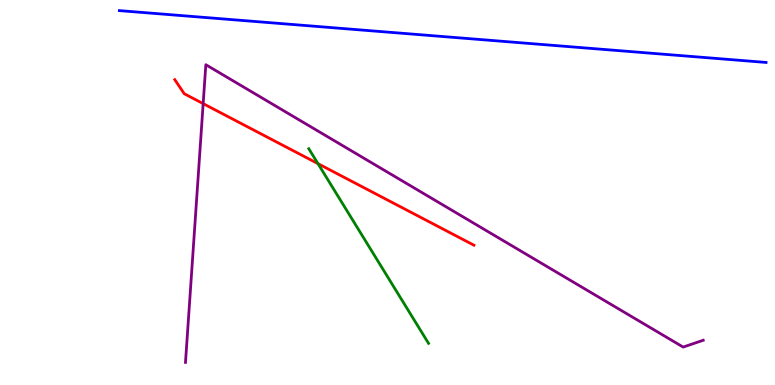[{'lines': ['blue', 'red'], 'intersections': []}, {'lines': ['green', 'red'], 'intersections': [{'x': 4.1, 'y': 5.75}]}, {'lines': ['purple', 'red'], 'intersections': [{'x': 2.62, 'y': 7.31}]}, {'lines': ['blue', 'green'], 'intersections': []}, {'lines': ['blue', 'purple'], 'intersections': []}, {'lines': ['green', 'purple'], 'intersections': []}]